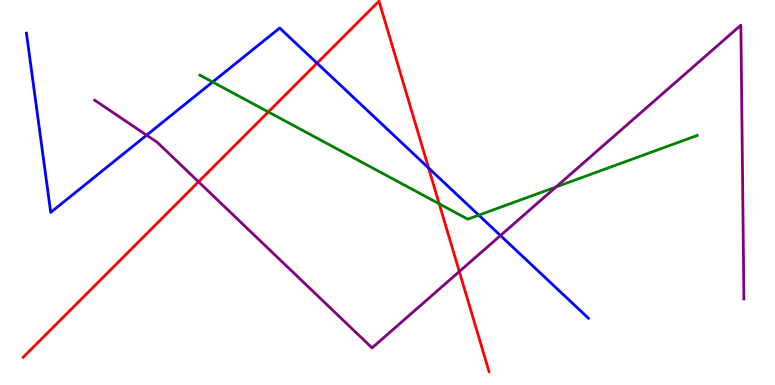[{'lines': ['blue', 'red'], 'intersections': [{'x': 4.09, 'y': 8.36}, {'x': 5.53, 'y': 5.64}]}, {'lines': ['green', 'red'], 'intersections': [{'x': 3.46, 'y': 7.09}, {'x': 5.67, 'y': 4.71}]}, {'lines': ['purple', 'red'], 'intersections': [{'x': 2.56, 'y': 5.28}, {'x': 5.93, 'y': 2.95}]}, {'lines': ['blue', 'green'], 'intersections': [{'x': 2.74, 'y': 7.87}, {'x': 6.18, 'y': 4.41}]}, {'lines': ['blue', 'purple'], 'intersections': [{'x': 1.89, 'y': 6.49}, {'x': 6.46, 'y': 3.88}]}, {'lines': ['green', 'purple'], 'intersections': [{'x': 7.17, 'y': 5.14}]}]